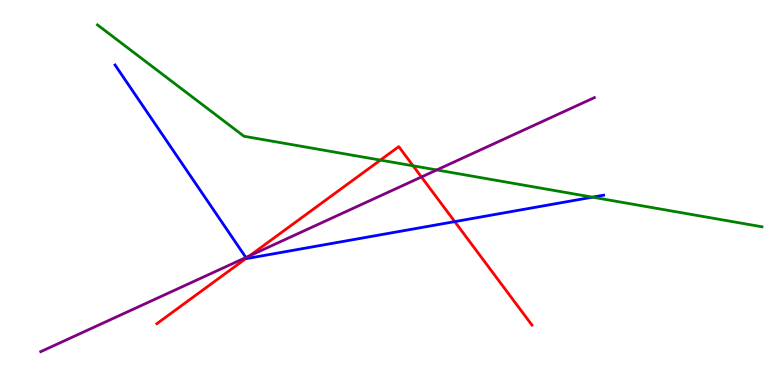[{'lines': ['blue', 'red'], 'intersections': [{'x': 3.18, 'y': 3.29}, {'x': 5.87, 'y': 4.24}]}, {'lines': ['green', 'red'], 'intersections': [{'x': 4.91, 'y': 5.84}, {'x': 5.33, 'y': 5.69}]}, {'lines': ['purple', 'red'], 'intersections': [{'x': 3.22, 'y': 3.36}, {'x': 5.44, 'y': 5.4}]}, {'lines': ['blue', 'green'], 'intersections': [{'x': 7.65, 'y': 4.88}]}, {'lines': ['blue', 'purple'], 'intersections': [{'x': 3.17, 'y': 3.31}]}, {'lines': ['green', 'purple'], 'intersections': [{'x': 5.64, 'y': 5.59}]}]